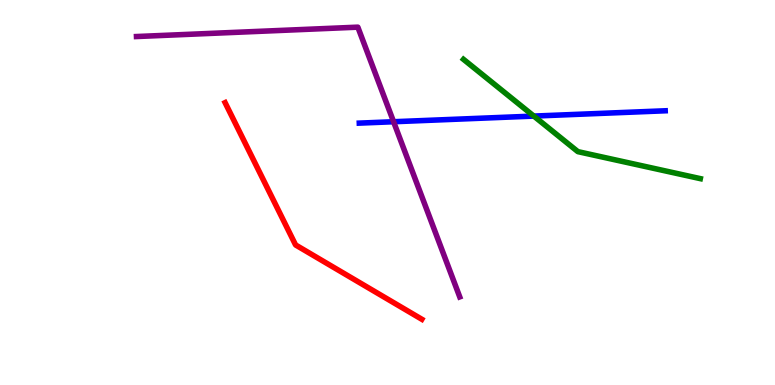[{'lines': ['blue', 'red'], 'intersections': []}, {'lines': ['green', 'red'], 'intersections': []}, {'lines': ['purple', 'red'], 'intersections': []}, {'lines': ['blue', 'green'], 'intersections': [{'x': 6.89, 'y': 6.98}]}, {'lines': ['blue', 'purple'], 'intersections': [{'x': 5.08, 'y': 6.84}]}, {'lines': ['green', 'purple'], 'intersections': []}]